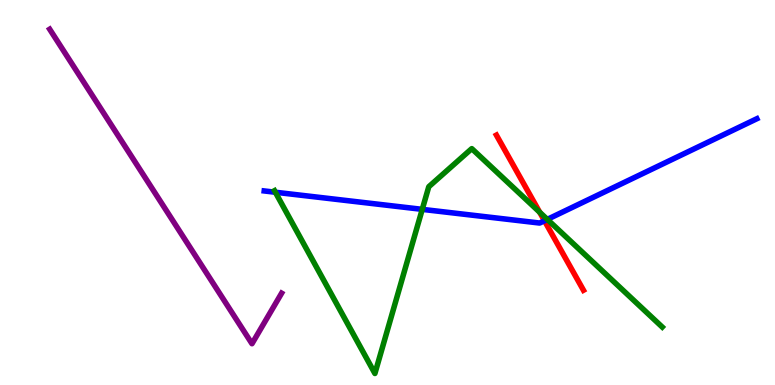[{'lines': ['blue', 'red'], 'intersections': [{'x': 7.03, 'y': 4.27}]}, {'lines': ['green', 'red'], 'intersections': [{'x': 6.96, 'y': 4.49}]}, {'lines': ['purple', 'red'], 'intersections': []}, {'lines': ['blue', 'green'], 'intersections': [{'x': 3.55, 'y': 5.01}, {'x': 5.45, 'y': 4.56}, {'x': 7.06, 'y': 4.3}]}, {'lines': ['blue', 'purple'], 'intersections': []}, {'lines': ['green', 'purple'], 'intersections': []}]